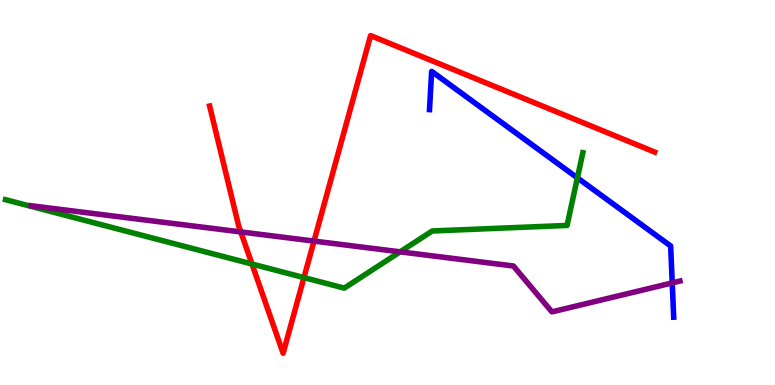[{'lines': ['blue', 'red'], 'intersections': []}, {'lines': ['green', 'red'], 'intersections': [{'x': 3.25, 'y': 3.14}, {'x': 3.92, 'y': 2.79}]}, {'lines': ['purple', 'red'], 'intersections': [{'x': 3.11, 'y': 3.98}, {'x': 4.05, 'y': 3.74}]}, {'lines': ['blue', 'green'], 'intersections': [{'x': 7.45, 'y': 5.38}]}, {'lines': ['blue', 'purple'], 'intersections': [{'x': 8.67, 'y': 2.65}]}, {'lines': ['green', 'purple'], 'intersections': [{'x': 5.16, 'y': 3.46}]}]